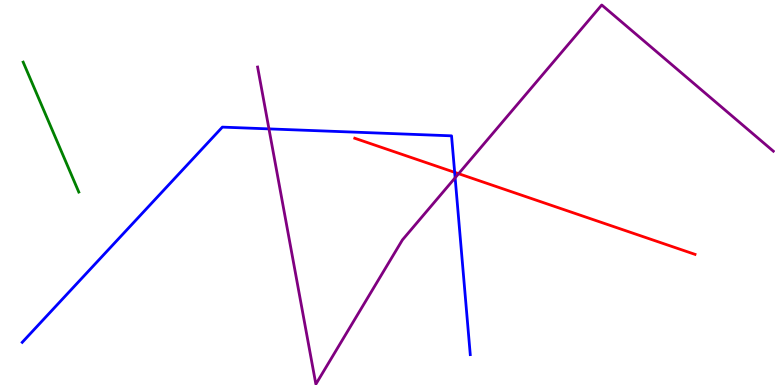[{'lines': ['blue', 'red'], 'intersections': [{'x': 5.87, 'y': 5.52}]}, {'lines': ['green', 'red'], 'intersections': []}, {'lines': ['purple', 'red'], 'intersections': [{'x': 5.92, 'y': 5.49}]}, {'lines': ['blue', 'green'], 'intersections': []}, {'lines': ['blue', 'purple'], 'intersections': [{'x': 3.47, 'y': 6.65}, {'x': 5.87, 'y': 5.38}]}, {'lines': ['green', 'purple'], 'intersections': []}]